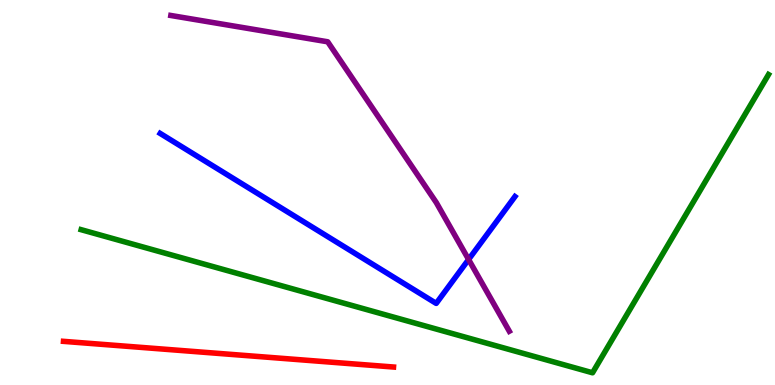[{'lines': ['blue', 'red'], 'intersections': []}, {'lines': ['green', 'red'], 'intersections': []}, {'lines': ['purple', 'red'], 'intersections': []}, {'lines': ['blue', 'green'], 'intersections': []}, {'lines': ['blue', 'purple'], 'intersections': [{'x': 6.05, 'y': 3.26}]}, {'lines': ['green', 'purple'], 'intersections': []}]